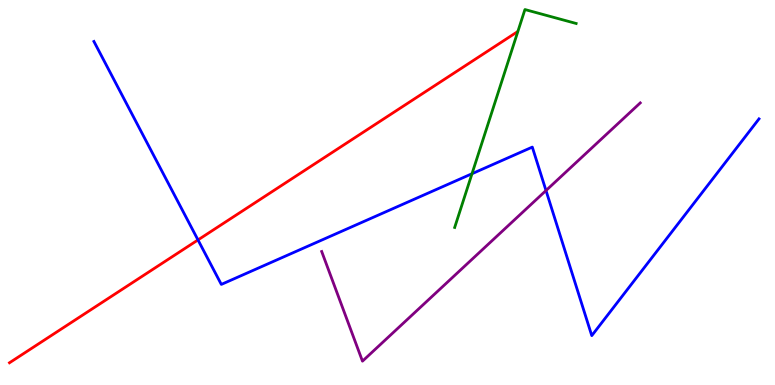[{'lines': ['blue', 'red'], 'intersections': [{'x': 2.55, 'y': 3.77}]}, {'lines': ['green', 'red'], 'intersections': []}, {'lines': ['purple', 'red'], 'intersections': []}, {'lines': ['blue', 'green'], 'intersections': [{'x': 6.09, 'y': 5.49}]}, {'lines': ['blue', 'purple'], 'intersections': [{'x': 7.05, 'y': 5.05}]}, {'lines': ['green', 'purple'], 'intersections': []}]